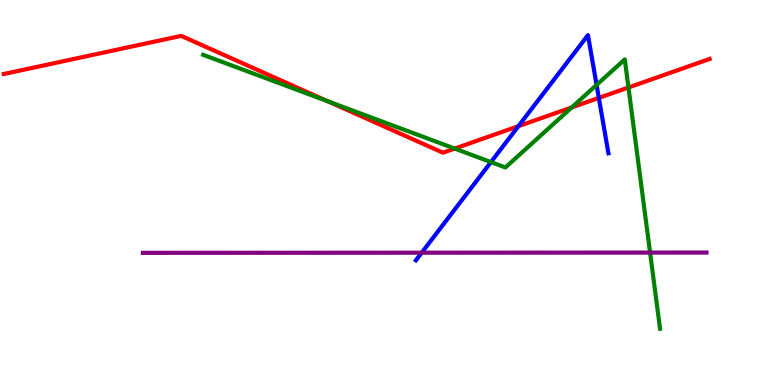[{'lines': ['blue', 'red'], 'intersections': [{'x': 6.69, 'y': 6.72}, {'x': 7.73, 'y': 7.46}]}, {'lines': ['green', 'red'], 'intersections': [{'x': 4.23, 'y': 7.37}, {'x': 5.87, 'y': 6.14}, {'x': 7.38, 'y': 7.21}, {'x': 8.11, 'y': 7.73}]}, {'lines': ['purple', 'red'], 'intersections': []}, {'lines': ['blue', 'green'], 'intersections': [{'x': 6.33, 'y': 5.79}, {'x': 7.7, 'y': 7.79}]}, {'lines': ['blue', 'purple'], 'intersections': [{'x': 5.44, 'y': 3.44}]}, {'lines': ['green', 'purple'], 'intersections': [{'x': 8.39, 'y': 3.44}]}]